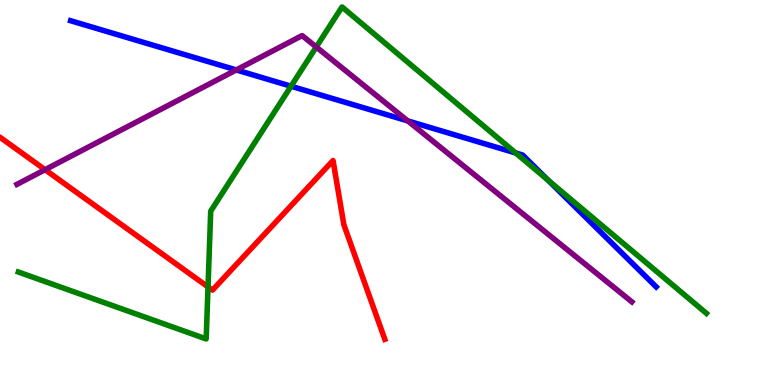[{'lines': ['blue', 'red'], 'intersections': []}, {'lines': ['green', 'red'], 'intersections': [{'x': 2.68, 'y': 2.55}]}, {'lines': ['purple', 'red'], 'intersections': [{'x': 0.582, 'y': 5.59}]}, {'lines': ['blue', 'green'], 'intersections': [{'x': 3.76, 'y': 7.76}, {'x': 6.65, 'y': 6.03}, {'x': 7.07, 'y': 5.32}]}, {'lines': ['blue', 'purple'], 'intersections': [{'x': 3.05, 'y': 8.18}, {'x': 5.26, 'y': 6.86}]}, {'lines': ['green', 'purple'], 'intersections': [{'x': 4.08, 'y': 8.78}]}]